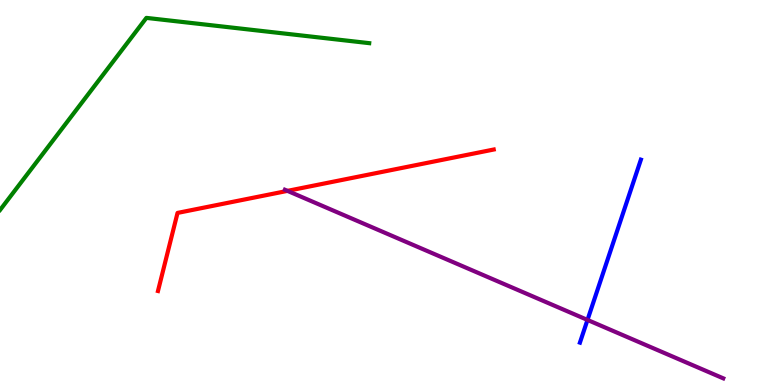[{'lines': ['blue', 'red'], 'intersections': []}, {'lines': ['green', 'red'], 'intersections': []}, {'lines': ['purple', 'red'], 'intersections': [{'x': 3.71, 'y': 5.04}]}, {'lines': ['blue', 'green'], 'intersections': []}, {'lines': ['blue', 'purple'], 'intersections': [{'x': 7.58, 'y': 1.69}]}, {'lines': ['green', 'purple'], 'intersections': []}]